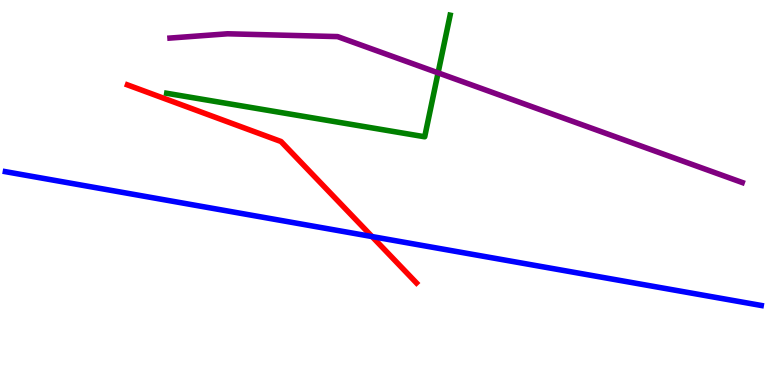[{'lines': ['blue', 'red'], 'intersections': [{'x': 4.8, 'y': 3.86}]}, {'lines': ['green', 'red'], 'intersections': []}, {'lines': ['purple', 'red'], 'intersections': []}, {'lines': ['blue', 'green'], 'intersections': []}, {'lines': ['blue', 'purple'], 'intersections': []}, {'lines': ['green', 'purple'], 'intersections': [{'x': 5.65, 'y': 8.11}]}]